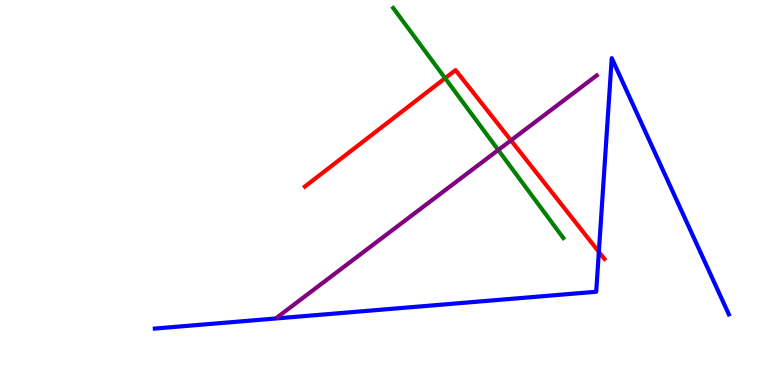[{'lines': ['blue', 'red'], 'intersections': [{'x': 7.73, 'y': 3.46}]}, {'lines': ['green', 'red'], 'intersections': [{'x': 5.74, 'y': 7.97}]}, {'lines': ['purple', 'red'], 'intersections': [{'x': 6.59, 'y': 6.35}]}, {'lines': ['blue', 'green'], 'intersections': []}, {'lines': ['blue', 'purple'], 'intersections': []}, {'lines': ['green', 'purple'], 'intersections': [{'x': 6.43, 'y': 6.1}]}]